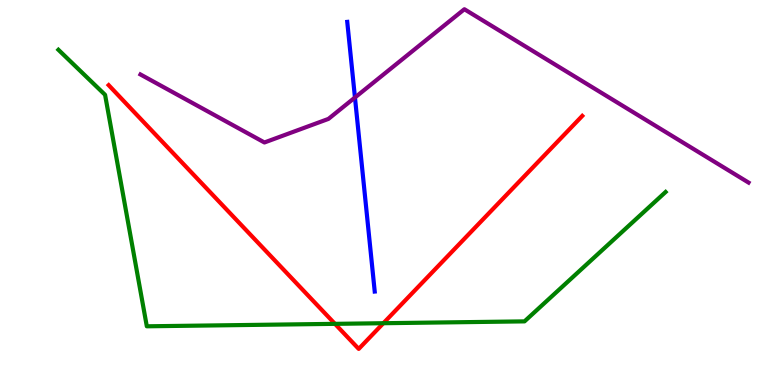[{'lines': ['blue', 'red'], 'intersections': []}, {'lines': ['green', 'red'], 'intersections': [{'x': 4.32, 'y': 1.59}, {'x': 4.95, 'y': 1.6}]}, {'lines': ['purple', 'red'], 'intersections': []}, {'lines': ['blue', 'green'], 'intersections': []}, {'lines': ['blue', 'purple'], 'intersections': [{'x': 4.58, 'y': 7.47}]}, {'lines': ['green', 'purple'], 'intersections': []}]